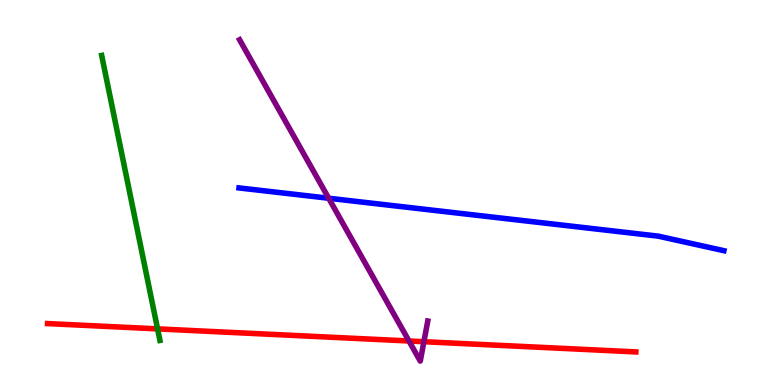[{'lines': ['blue', 'red'], 'intersections': []}, {'lines': ['green', 'red'], 'intersections': [{'x': 2.03, 'y': 1.46}]}, {'lines': ['purple', 'red'], 'intersections': [{'x': 5.28, 'y': 1.14}, {'x': 5.47, 'y': 1.12}]}, {'lines': ['blue', 'green'], 'intersections': []}, {'lines': ['blue', 'purple'], 'intersections': [{'x': 4.24, 'y': 4.85}]}, {'lines': ['green', 'purple'], 'intersections': []}]